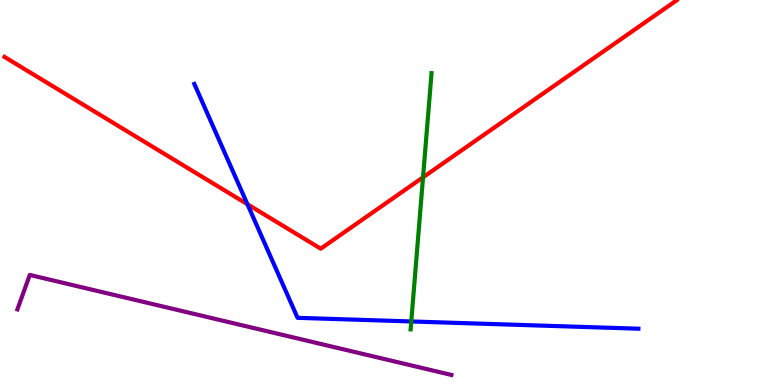[{'lines': ['blue', 'red'], 'intersections': [{'x': 3.19, 'y': 4.7}]}, {'lines': ['green', 'red'], 'intersections': [{'x': 5.46, 'y': 5.39}]}, {'lines': ['purple', 'red'], 'intersections': []}, {'lines': ['blue', 'green'], 'intersections': [{'x': 5.31, 'y': 1.65}]}, {'lines': ['blue', 'purple'], 'intersections': []}, {'lines': ['green', 'purple'], 'intersections': []}]